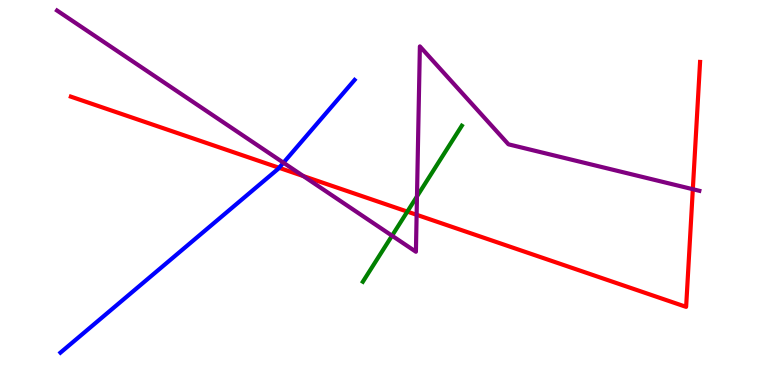[{'lines': ['blue', 'red'], 'intersections': [{'x': 3.6, 'y': 5.64}]}, {'lines': ['green', 'red'], 'intersections': [{'x': 5.26, 'y': 4.5}]}, {'lines': ['purple', 'red'], 'intersections': [{'x': 3.91, 'y': 5.43}, {'x': 5.38, 'y': 4.42}, {'x': 8.94, 'y': 5.09}]}, {'lines': ['blue', 'green'], 'intersections': []}, {'lines': ['blue', 'purple'], 'intersections': [{'x': 3.66, 'y': 5.77}]}, {'lines': ['green', 'purple'], 'intersections': [{'x': 5.06, 'y': 3.88}, {'x': 5.38, 'y': 4.9}]}]